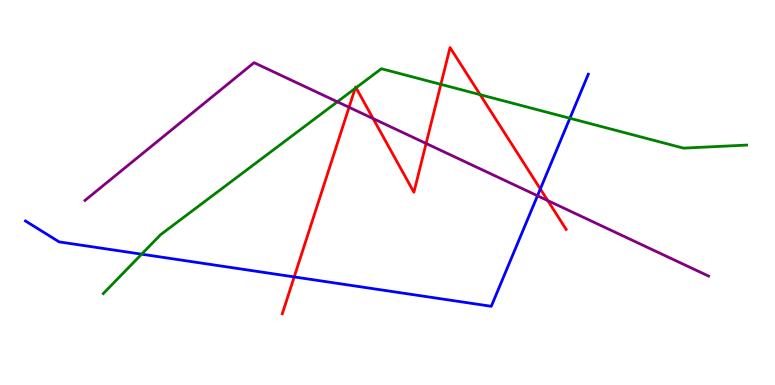[{'lines': ['blue', 'red'], 'intersections': [{'x': 3.8, 'y': 2.81}, {'x': 6.97, 'y': 5.09}]}, {'lines': ['green', 'red'], 'intersections': [{'x': 4.58, 'y': 7.7}, {'x': 4.59, 'y': 7.72}, {'x': 5.69, 'y': 7.81}, {'x': 6.2, 'y': 7.54}]}, {'lines': ['purple', 'red'], 'intersections': [{'x': 4.5, 'y': 7.21}, {'x': 4.81, 'y': 6.92}, {'x': 5.5, 'y': 6.27}, {'x': 7.07, 'y': 4.79}]}, {'lines': ['blue', 'green'], 'intersections': [{'x': 1.83, 'y': 3.4}, {'x': 7.35, 'y': 6.93}]}, {'lines': ['blue', 'purple'], 'intersections': [{'x': 6.94, 'y': 4.92}]}, {'lines': ['green', 'purple'], 'intersections': [{'x': 4.35, 'y': 7.36}]}]